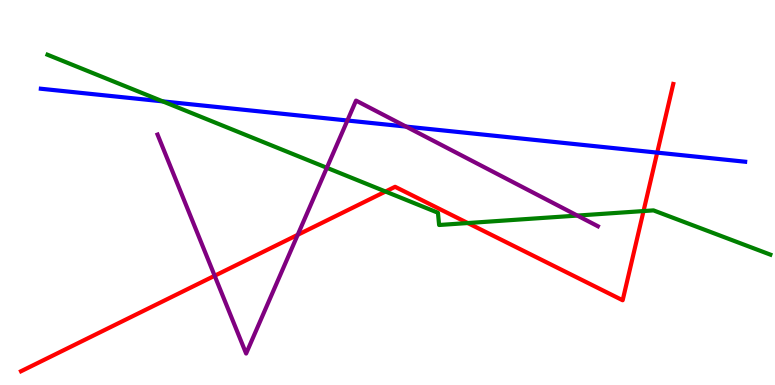[{'lines': ['blue', 'red'], 'intersections': [{'x': 8.48, 'y': 6.04}]}, {'lines': ['green', 'red'], 'intersections': [{'x': 4.97, 'y': 5.03}, {'x': 6.04, 'y': 4.21}, {'x': 8.3, 'y': 4.52}]}, {'lines': ['purple', 'red'], 'intersections': [{'x': 2.77, 'y': 2.84}, {'x': 3.84, 'y': 3.9}]}, {'lines': ['blue', 'green'], 'intersections': [{'x': 2.1, 'y': 7.37}]}, {'lines': ['blue', 'purple'], 'intersections': [{'x': 4.48, 'y': 6.87}, {'x': 5.24, 'y': 6.71}]}, {'lines': ['green', 'purple'], 'intersections': [{'x': 4.22, 'y': 5.64}, {'x': 7.45, 'y': 4.4}]}]